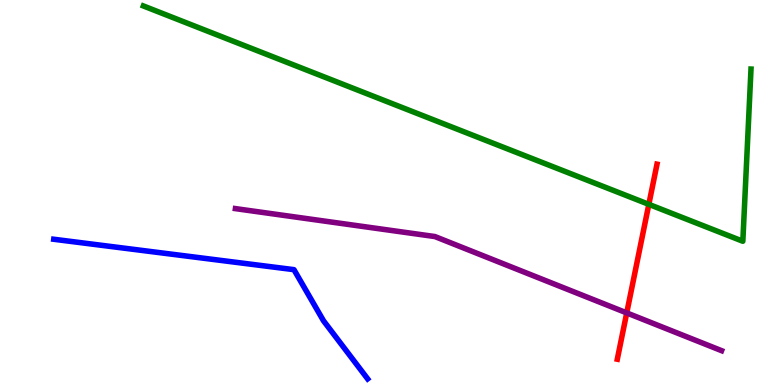[{'lines': ['blue', 'red'], 'intersections': []}, {'lines': ['green', 'red'], 'intersections': [{'x': 8.37, 'y': 4.69}]}, {'lines': ['purple', 'red'], 'intersections': [{'x': 8.09, 'y': 1.87}]}, {'lines': ['blue', 'green'], 'intersections': []}, {'lines': ['blue', 'purple'], 'intersections': []}, {'lines': ['green', 'purple'], 'intersections': []}]